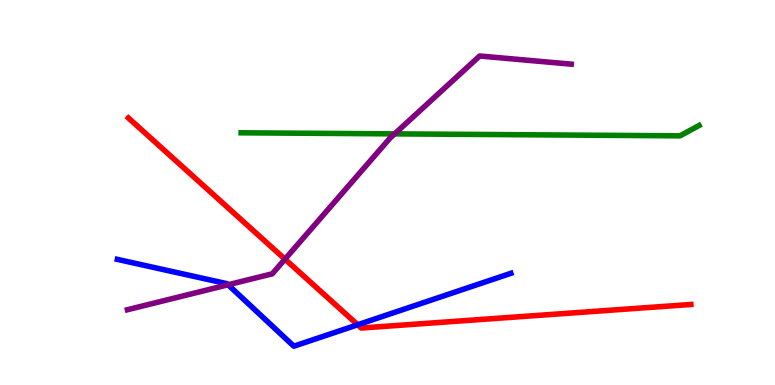[{'lines': ['blue', 'red'], 'intersections': [{'x': 4.62, 'y': 1.56}]}, {'lines': ['green', 'red'], 'intersections': []}, {'lines': ['purple', 'red'], 'intersections': [{'x': 3.68, 'y': 3.27}]}, {'lines': ['blue', 'green'], 'intersections': []}, {'lines': ['blue', 'purple'], 'intersections': [{'x': 2.94, 'y': 2.6}]}, {'lines': ['green', 'purple'], 'intersections': [{'x': 5.09, 'y': 6.52}]}]